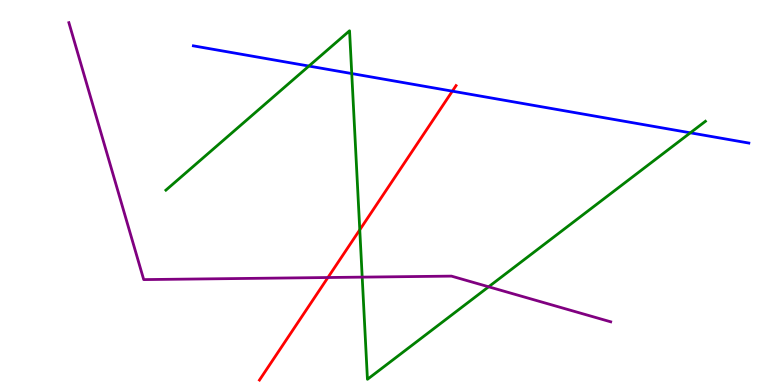[{'lines': ['blue', 'red'], 'intersections': [{'x': 5.84, 'y': 7.63}]}, {'lines': ['green', 'red'], 'intersections': [{'x': 4.64, 'y': 4.03}]}, {'lines': ['purple', 'red'], 'intersections': [{'x': 4.23, 'y': 2.79}]}, {'lines': ['blue', 'green'], 'intersections': [{'x': 3.99, 'y': 8.28}, {'x': 4.54, 'y': 8.09}, {'x': 8.91, 'y': 6.55}]}, {'lines': ['blue', 'purple'], 'intersections': []}, {'lines': ['green', 'purple'], 'intersections': [{'x': 4.67, 'y': 2.8}, {'x': 6.3, 'y': 2.55}]}]